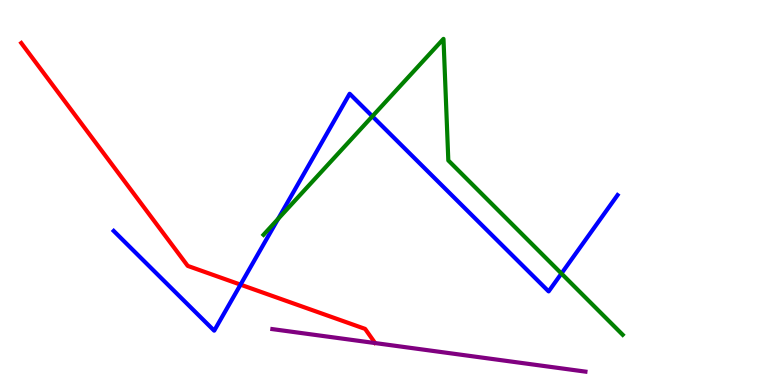[{'lines': ['blue', 'red'], 'intersections': [{'x': 3.1, 'y': 2.61}]}, {'lines': ['green', 'red'], 'intersections': []}, {'lines': ['purple', 'red'], 'intersections': []}, {'lines': ['blue', 'green'], 'intersections': [{'x': 3.59, 'y': 4.31}, {'x': 4.8, 'y': 6.98}, {'x': 7.24, 'y': 2.9}]}, {'lines': ['blue', 'purple'], 'intersections': []}, {'lines': ['green', 'purple'], 'intersections': []}]